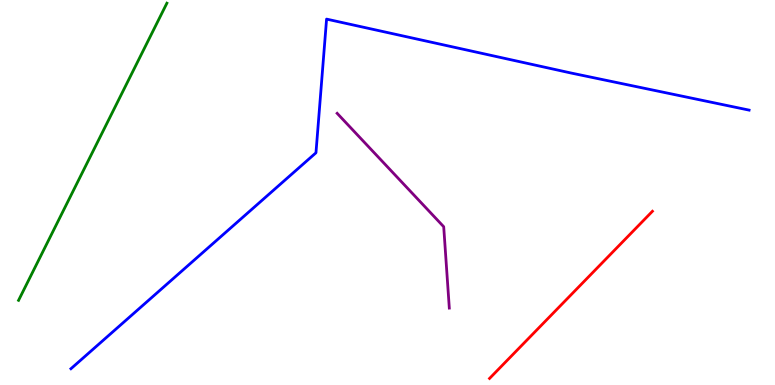[{'lines': ['blue', 'red'], 'intersections': []}, {'lines': ['green', 'red'], 'intersections': []}, {'lines': ['purple', 'red'], 'intersections': []}, {'lines': ['blue', 'green'], 'intersections': []}, {'lines': ['blue', 'purple'], 'intersections': []}, {'lines': ['green', 'purple'], 'intersections': []}]